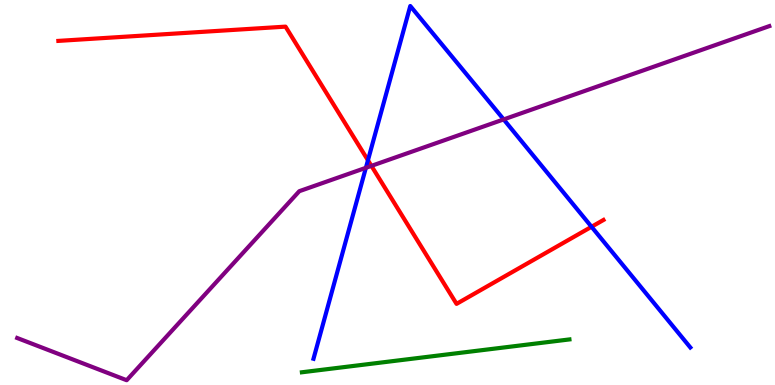[{'lines': ['blue', 'red'], 'intersections': [{'x': 4.75, 'y': 5.84}, {'x': 7.63, 'y': 4.11}]}, {'lines': ['green', 'red'], 'intersections': []}, {'lines': ['purple', 'red'], 'intersections': [{'x': 4.79, 'y': 5.69}]}, {'lines': ['blue', 'green'], 'intersections': []}, {'lines': ['blue', 'purple'], 'intersections': [{'x': 4.72, 'y': 5.64}, {'x': 6.5, 'y': 6.9}]}, {'lines': ['green', 'purple'], 'intersections': []}]